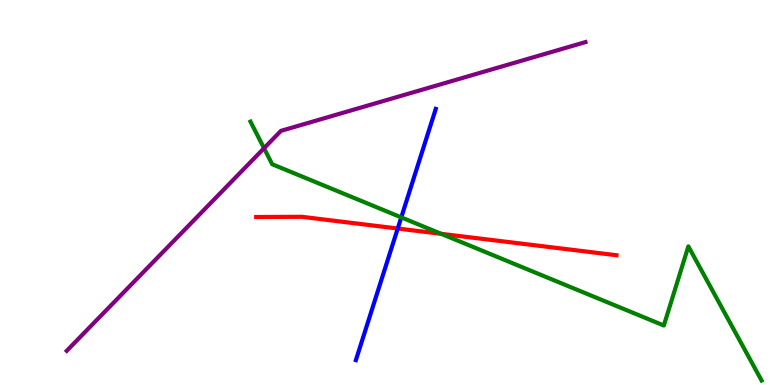[{'lines': ['blue', 'red'], 'intersections': [{'x': 5.13, 'y': 4.06}]}, {'lines': ['green', 'red'], 'intersections': [{'x': 5.69, 'y': 3.93}]}, {'lines': ['purple', 'red'], 'intersections': []}, {'lines': ['blue', 'green'], 'intersections': [{'x': 5.18, 'y': 4.35}]}, {'lines': ['blue', 'purple'], 'intersections': []}, {'lines': ['green', 'purple'], 'intersections': [{'x': 3.41, 'y': 6.15}]}]